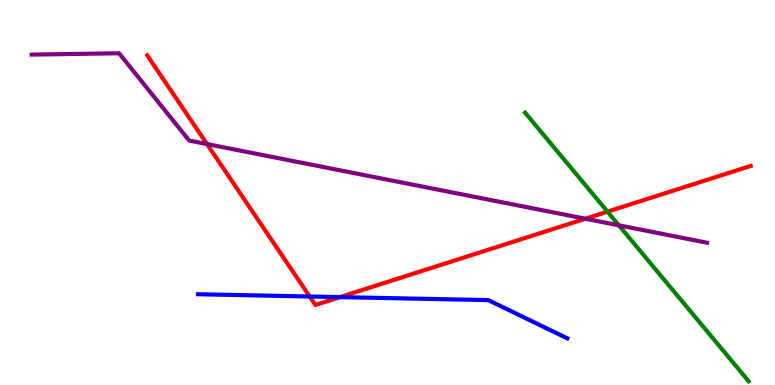[{'lines': ['blue', 'red'], 'intersections': [{'x': 4.0, 'y': 2.3}, {'x': 4.39, 'y': 2.28}]}, {'lines': ['green', 'red'], 'intersections': [{'x': 7.84, 'y': 4.5}]}, {'lines': ['purple', 'red'], 'intersections': [{'x': 2.67, 'y': 6.26}, {'x': 7.55, 'y': 4.32}]}, {'lines': ['blue', 'green'], 'intersections': []}, {'lines': ['blue', 'purple'], 'intersections': []}, {'lines': ['green', 'purple'], 'intersections': [{'x': 7.99, 'y': 4.15}]}]